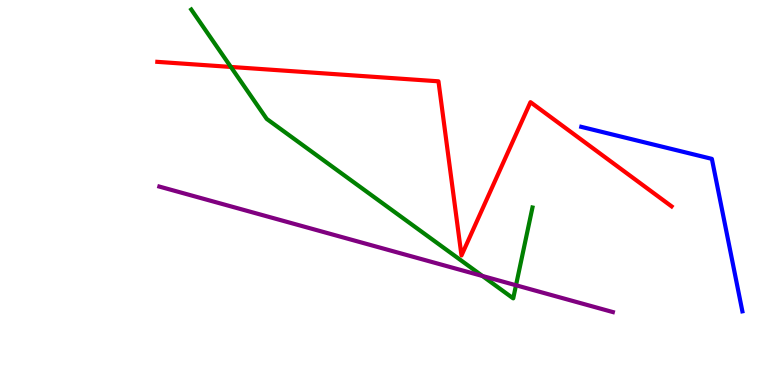[{'lines': ['blue', 'red'], 'intersections': []}, {'lines': ['green', 'red'], 'intersections': [{'x': 2.98, 'y': 8.26}]}, {'lines': ['purple', 'red'], 'intersections': []}, {'lines': ['blue', 'green'], 'intersections': []}, {'lines': ['blue', 'purple'], 'intersections': []}, {'lines': ['green', 'purple'], 'intersections': [{'x': 6.22, 'y': 2.83}, {'x': 6.66, 'y': 2.59}]}]